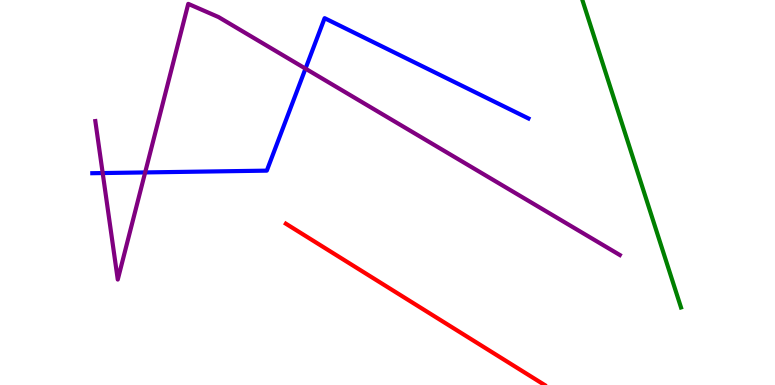[{'lines': ['blue', 'red'], 'intersections': []}, {'lines': ['green', 'red'], 'intersections': []}, {'lines': ['purple', 'red'], 'intersections': []}, {'lines': ['blue', 'green'], 'intersections': []}, {'lines': ['blue', 'purple'], 'intersections': [{'x': 1.32, 'y': 5.51}, {'x': 1.87, 'y': 5.52}, {'x': 3.94, 'y': 8.22}]}, {'lines': ['green', 'purple'], 'intersections': []}]